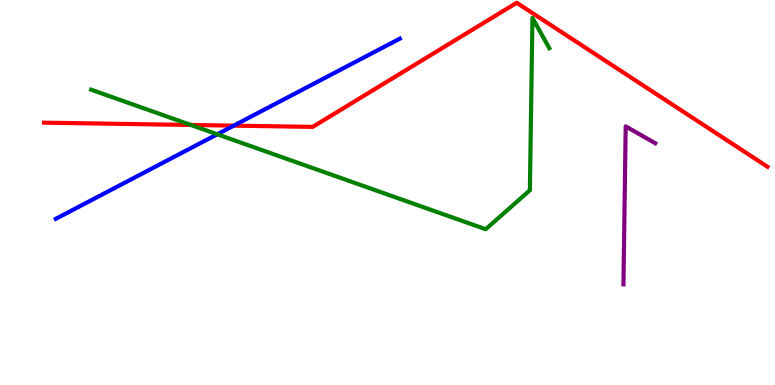[{'lines': ['blue', 'red'], 'intersections': [{'x': 3.02, 'y': 6.74}]}, {'lines': ['green', 'red'], 'intersections': [{'x': 2.46, 'y': 6.75}]}, {'lines': ['purple', 'red'], 'intersections': []}, {'lines': ['blue', 'green'], 'intersections': [{'x': 2.8, 'y': 6.51}]}, {'lines': ['blue', 'purple'], 'intersections': []}, {'lines': ['green', 'purple'], 'intersections': []}]